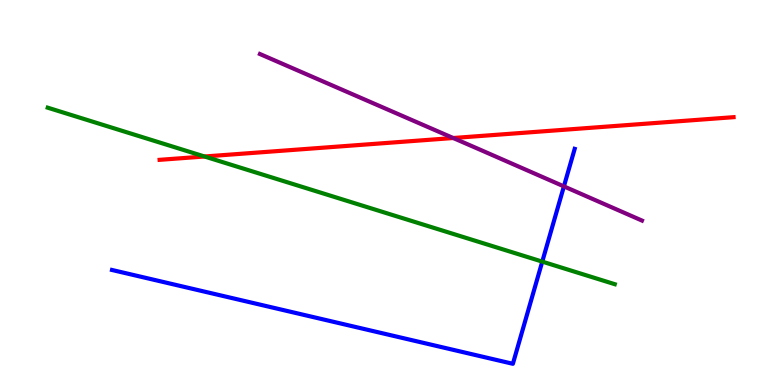[{'lines': ['blue', 'red'], 'intersections': []}, {'lines': ['green', 'red'], 'intersections': [{'x': 2.64, 'y': 5.94}]}, {'lines': ['purple', 'red'], 'intersections': [{'x': 5.85, 'y': 6.42}]}, {'lines': ['blue', 'green'], 'intersections': [{'x': 7.0, 'y': 3.2}]}, {'lines': ['blue', 'purple'], 'intersections': [{'x': 7.28, 'y': 5.16}]}, {'lines': ['green', 'purple'], 'intersections': []}]